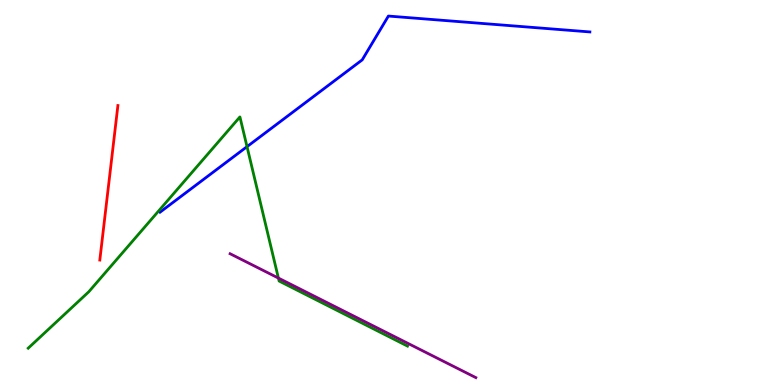[{'lines': ['blue', 'red'], 'intersections': []}, {'lines': ['green', 'red'], 'intersections': []}, {'lines': ['purple', 'red'], 'intersections': []}, {'lines': ['blue', 'green'], 'intersections': [{'x': 3.19, 'y': 6.19}]}, {'lines': ['blue', 'purple'], 'intersections': []}, {'lines': ['green', 'purple'], 'intersections': [{'x': 3.59, 'y': 2.78}]}]